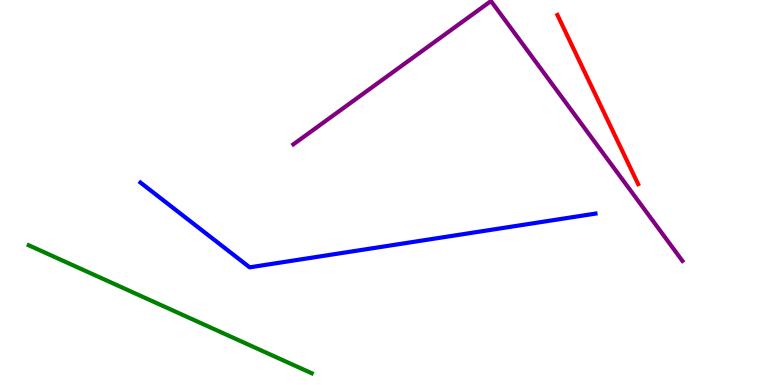[{'lines': ['blue', 'red'], 'intersections': []}, {'lines': ['green', 'red'], 'intersections': []}, {'lines': ['purple', 'red'], 'intersections': []}, {'lines': ['blue', 'green'], 'intersections': []}, {'lines': ['blue', 'purple'], 'intersections': []}, {'lines': ['green', 'purple'], 'intersections': []}]